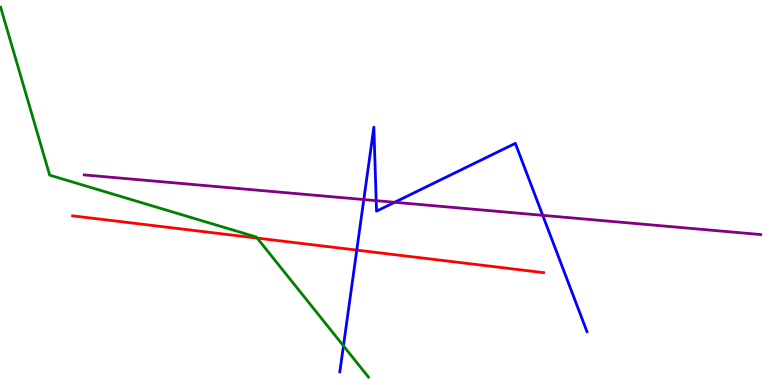[{'lines': ['blue', 'red'], 'intersections': [{'x': 4.6, 'y': 3.5}]}, {'lines': ['green', 'red'], 'intersections': [{'x': 3.32, 'y': 3.82}]}, {'lines': ['purple', 'red'], 'intersections': []}, {'lines': ['blue', 'green'], 'intersections': [{'x': 4.43, 'y': 1.02}]}, {'lines': ['blue', 'purple'], 'intersections': [{'x': 4.69, 'y': 4.82}, {'x': 4.85, 'y': 4.79}, {'x': 5.09, 'y': 4.75}, {'x': 7.0, 'y': 4.41}]}, {'lines': ['green', 'purple'], 'intersections': []}]